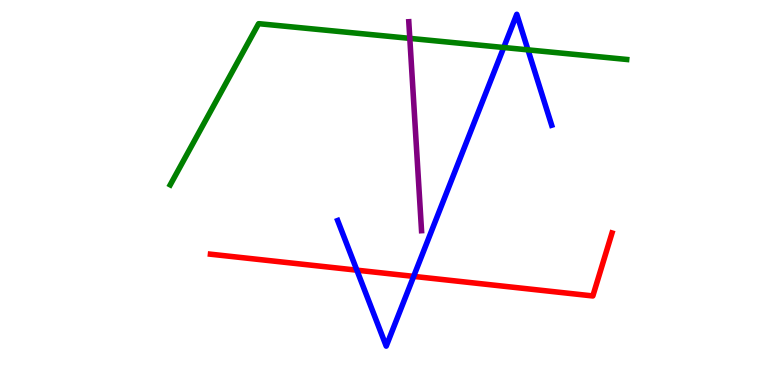[{'lines': ['blue', 'red'], 'intersections': [{'x': 4.6, 'y': 2.98}, {'x': 5.34, 'y': 2.82}]}, {'lines': ['green', 'red'], 'intersections': []}, {'lines': ['purple', 'red'], 'intersections': []}, {'lines': ['blue', 'green'], 'intersections': [{'x': 6.5, 'y': 8.77}, {'x': 6.81, 'y': 8.7}]}, {'lines': ['blue', 'purple'], 'intersections': []}, {'lines': ['green', 'purple'], 'intersections': [{'x': 5.29, 'y': 9.0}]}]